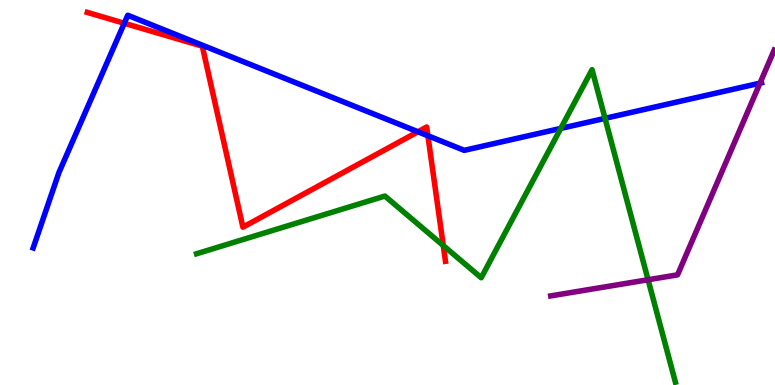[{'lines': ['blue', 'red'], 'intersections': [{'x': 1.6, 'y': 9.4}, {'x': 5.39, 'y': 6.58}, {'x': 5.52, 'y': 6.47}]}, {'lines': ['green', 'red'], 'intersections': [{'x': 5.72, 'y': 3.62}]}, {'lines': ['purple', 'red'], 'intersections': []}, {'lines': ['blue', 'green'], 'intersections': [{'x': 7.24, 'y': 6.66}, {'x': 7.81, 'y': 6.93}]}, {'lines': ['blue', 'purple'], 'intersections': [{'x': 9.81, 'y': 7.84}]}, {'lines': ['green', 'purple'], 'intersections': [{'x': 8.36, 'y': 2.73}]}]